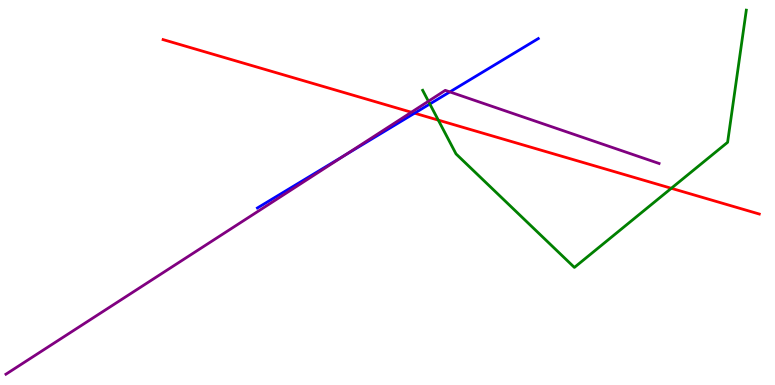[{'lines': ['blue', 'red'], 'intersections': [{'x': 5.35, 'y': 7.06}]}, {'lines': ['green', 'red'], 'intersections': [{'x': 5.66, 'y': 6.88}, {'x': 8.66, 'y': 5.11}]}, {'lines': ['purple', 'red'], 'intersections': [{'x': 5.31, 'y': 7.08}]}, {'lines': ['blue', 'green'], 'intersections': [{'x': 5.55, 'y': 7.3}]}, {'lines': ['blue', 'purple'], 'intersections': [{'x': 4.45, 'y': 5.96}, {'x': 5.8, 'y': 7.61}]}, {'lines': ['green', 'purple'], 'intersections': [{'x': 5.53, 'y': 7.37}]}]